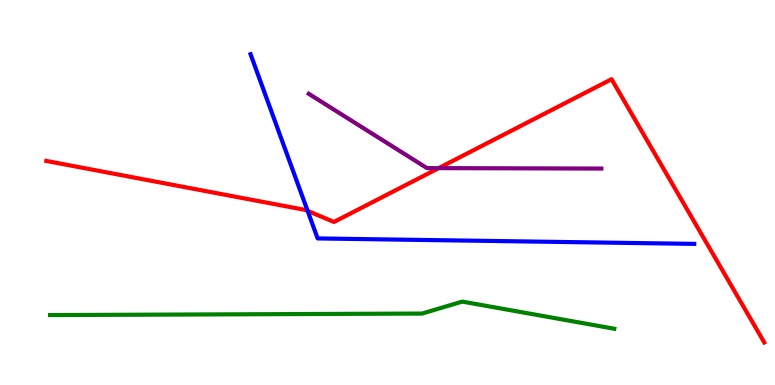[{'lines': ['blue', 'red'], 'intersections': [{'x': 3.97, 'y': 4.52}]}, {'lines': ['green', 'red'], 'intersections': []}, {'lines': ['purple', 'red'], 'intersections': [{'x': 5.66, 'y': 5.63}]}, {'lines': ['blue', 'green'], 'intersections': []}, {'lines': ['blue', 'purple'], 'intersections': []}, {'lines': ['green', 'purple'], 'intersections': []}]